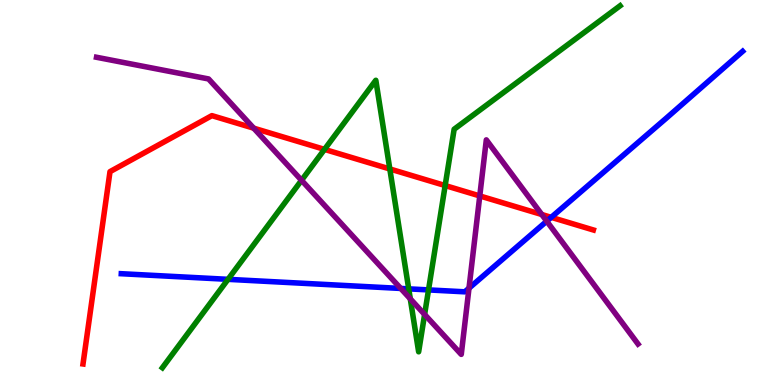[{'lines': ['blue', 'red'], 'intersections': [{'x': 7.11, 'y': 4.35}]}, {'lines': ['green', 'red'], 'intersections': [{'x': 4.19, 'y': 6.12}, {'x': 5.03, 'y': 5.61}, {'x': 5.74, 'y': 5.18}]}, {'lines': ['purple', 'red'], 'intersections': [{'x': 3.27, 'y': 6.67}, {'x': 6.19, 'y': 4.91}, {'x': 6.99, 'y': 4.43}]}, {'lines': ['blue', 'green'], 'intersections': [{'x': 2.94, 'y': 2.74}, {'x': 5.27, 'y': 2.5}, {'x': 5.53, 'y': 2.47}]}, {'lines': ['blue', 'purple'], 'intersections': [{'x': 5.17, 'y': 2.51}, {'x': 6.05, 'y': 2.51}, {'x': 7.05, 'y': 4.25}]}, {'lines': ['green', 'purple'], 'intersections': [{'x': 3.89, 'y': 5.32}, {'x': 5.29, 'y': 2.24}, {'x': 5.48, 'y': 1.83}]}]